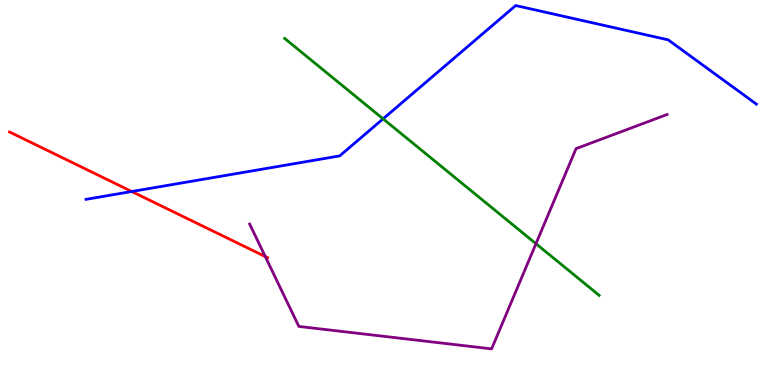[{'lines': ['blue', 'red'], 'intersections': [{'x': 1.7, 'y': 5.03}]}, {'lines': ['green', 'red'], 'intersections': []}, {'lines': ['purple', 'red'], 'intersections': [{'x': 3.42, 'y': 3.34}]}, {'lines': ['blue', 'green'], 'intersections': [{'x': 4.94, 'y': 6.91}]}, {'lines': ['blue', 'purple'], 'intersections': []}, {'lines': ['green', 'purple'], 'intersections': [{'x': 6.92, 'y': 3.67}]}]